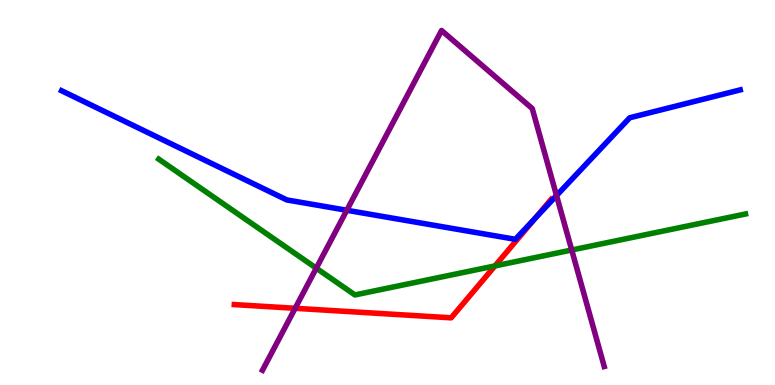[{'lines': ['blue', 'red'], 'intersections': [{'x': 6.91, 'y': 4.33}]}, {'lines': ['green', 'red'], 'intersections': [{'x': 6.39, 'y': 3.09}]}, {'lines': ['purple', 'red'], 'intersections': [{'x': 3.81, 'y': 1.99}]}, {'lines': ['blue', 'green'], 'intersections': []}, {'lines': ['blue', 'purple'], 'intersections': [{'x': 4.47, 'y': 4.54}, {'x': 7.18, 'y': 4.92}]}, {'lines': ['green', 'purple'], 'intersections': [{'x': 4.08, 'y': 3.03}, {'x': 7.38, 'y': 3.51}]}]